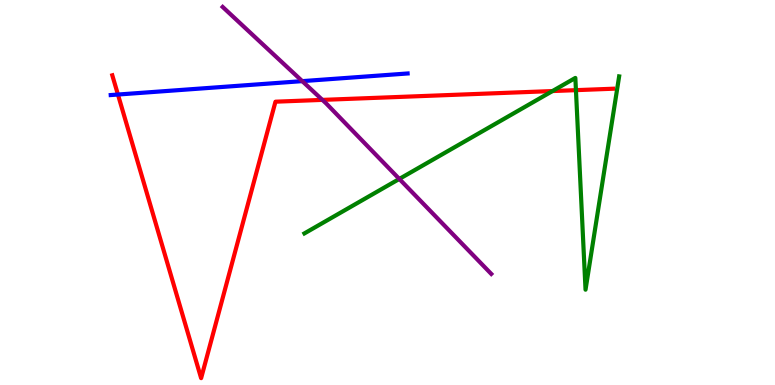[{'lines': ['blue', 'red'], 'intersections': [{'x': 1.52, 'y': 7.54}]}, {'lines': ['green', 'red'], 'intersections': [{'x': 7.13, 'y': 7.63}, {'x': 7.43, 'y': 7.66}]}, {'lines': ['purple', 'red'], 'intersections': [{'x': 4.16, 'y': 7.41}]}, {'lines': ['blue', 'green'], 'intersections': []}, {'lines': ['blue', 'purple'], 'intersections': [{'x': 3.9, 'y': 7.89}]}, {'lines': ['green', 'purple'], 'intersections': [{'x': 5.15, 'y': 5.35}]}]